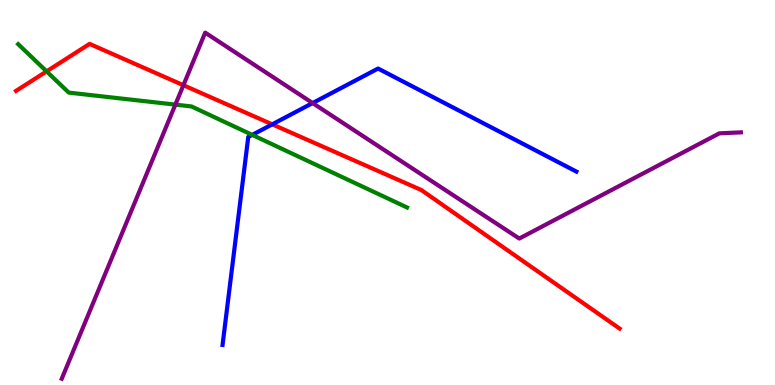[{'lines': ['blue', 'red'], 'intersections': [{'x': 3.51, 'y': 6.77}]}, {'lines': ['green', 'red'], 'intersections': [{'x': 0.601, 'y': 8.15}]}, {'lines': ['purple', 'red'], 'intersections': [{'x': 2.37, 'y': 7.79}]}, {'lines': ['blue', 'green'], 'intersections': [{'x': 3.25, 'y': 6.5}]}, {'lines': ['blue', 'purple'], 'intersections': [{'x': 4.03, 'y': 7.32}]}, {'lines': ['green', 'purple'], 'intersections': [{'x': 2.26, 'y': 7.28}]}]